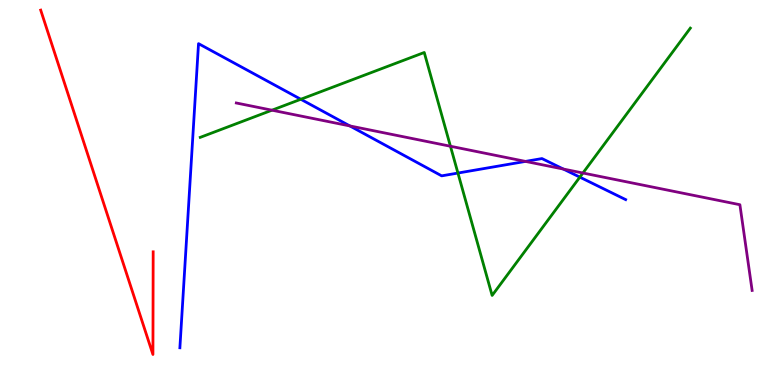[{'lines': ['blue', 'red'], 'intersections': []}, {'lines': ['green', 'red'], 'intersections': []}, {'lines': ['purple', 'red'], 'intersections': []}, {'lines': ['blue', 'green'], 'intersections': [{'x': 3.88, 'y': 7.42}, {'x': 5.91, 'y': 5.51}, {'x': 7.48, 'y': 5.4}]}, {'lines': ['blue', 'purple'], 'intersections': [{'x': 4.51, 'y': 6.73}, {'x': 6.78, 'y': 5.81}, {'x': 7.27, 'y': 5.61}]}, {'lines': ['green', 'purple'], 'intersections': [{'x': 3.51, 'y': 7.14}, {'x': 5.81, 'y': 6.2}, {'x': 7.52, 'y': 5.51}]}]